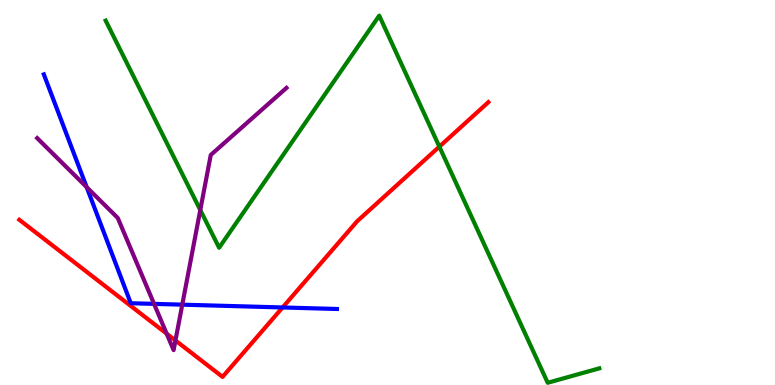[{'lines': ['blue', 'red'], 'intersections': [{'x': 3.65, 'y': 2.01}]}, {'lines': ['green', 'red'], 'intersections': [{'x': 5.67, 'y': 6.19}]}, {'lines': ['purple', 'red'], 'intersections': [{'x': 2.15, 'y': 1.33}, {'x': 2.26, 'y': 1.16}]}, {'lines': ['blue', 'green'], 'intersections': []}, {'lines': ['blue', 'purple'], 'intersections': [{'x': 1.12, 'y': 5.14}, {'x': 1.99, 'y': 2.11}, {'x': 2.35, 'y': 2.09}]}, {'lines': ['green', 'purple'], 'intersections': [{'x': 2.58, 'y': 4.54}]}]